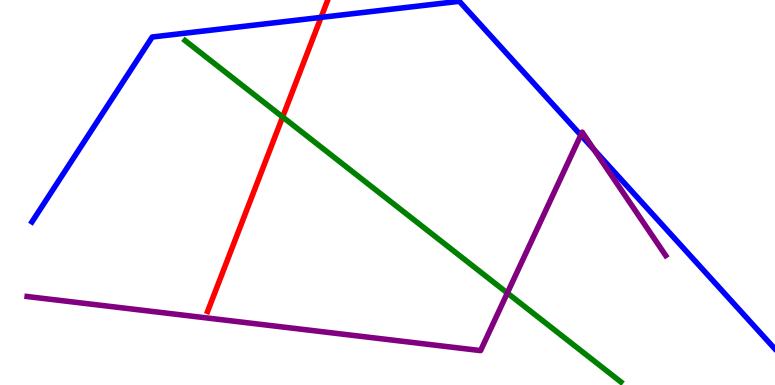[{'lines': ['blue', 'red'], 'intersections': [{'x': 4.14, 'y': 9.55}]}, {'lines': ['green', 'red'], 'intersections': [{'x': 3.65, 'y': 6.96}]}, {'lines': ['purple', 'red'], 'intersections': []}, {'lines': ['blue', 'green'], 'intersections': []}, {'lines': ['blue', 'purple'], 'intersections': [{'x': 7.49, 'y': 6.49}, {'x': 7.67, 'y': 6.11}]}, {'lines': ['green', 'purple'], 'intersections': [{'x': 6.55, 'y': 2.39}]}]